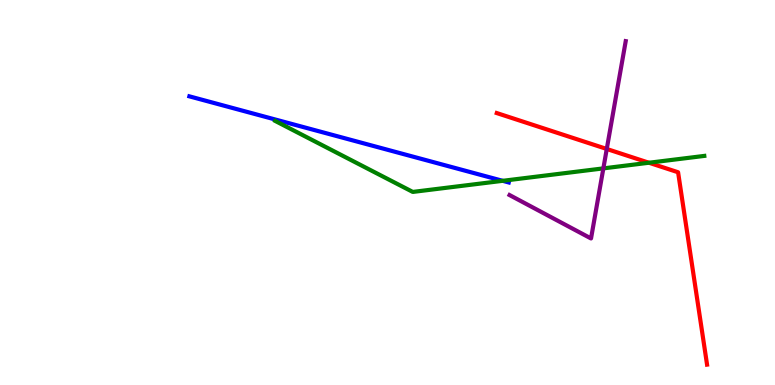[{'lines': ['blue', 'red'], 'intersections': []}, {'lines': ['green', 'red'], 'intersections': [{'x': 8.37, 'y': 5.77}]}, {'lines': ['purple', 'red'], 'intersections': [{'x': 7.83, 'y': 6.13}]}, {'lines': ['blue', 'green'], 'intersections': [{'x': 6.49, 'y': 5.3}]}, {'lines': ['blue', 'purple'], 'intersections': []}, {'lines': ['green', 'purple'], 'intersections': [{'x': 7.79, 'y': 5.63}]}]